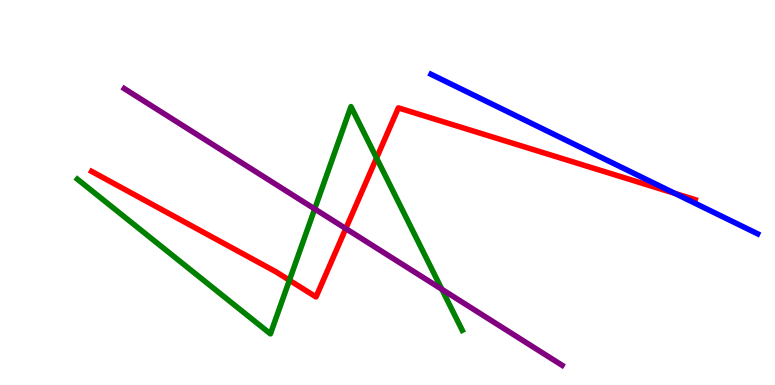[{'lines': ['blue', 'red'], 'intersections': [{'x': 8.71, 'y': 4.98}]}, {'lines': ['green', 'red'], 'intersections': [{'x': 3.73, 'y': 2.72}, {'x': 4.86, 'y': 5.9}]}, {'lines': ['purple', 'red'], 'intersections': [{'x': 4.46, 'y': 4.06}]}, {'lines': ['blue', 'green'], 'intersections': []}, {'lines': ['blue', 'purple'], 'intersections': []}, {'lines': ['green', 'purple'], 'intersections': [{'x': 4.06, 'y': 4.57}, {'x': 5.7, 'y': 2.49}]}]